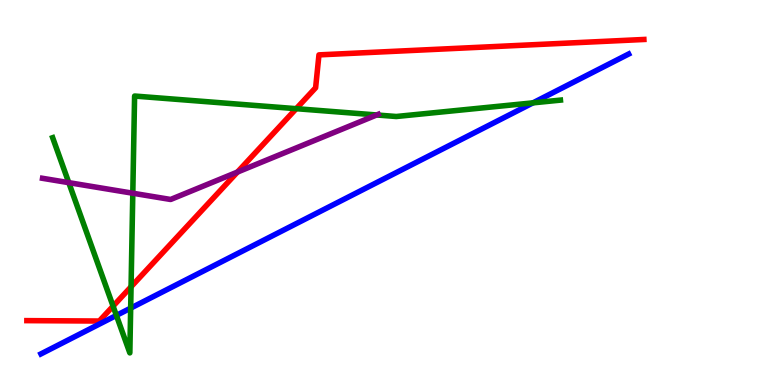[{'lines': ['blue', 'red'], 'intersections': []}, {'lines': ['green', 'red'], 'intersections': [{'x': 1.46, 'y': 2.05}, {'x': 1.69, 'y': 2.55}, {'x': 3.82, 'y': 7.18}]}, {'lines': ['purple', 'red'], 'intersections': [{'x': 3.06, 'y': 5.53}]}, {'lines': ['blue', 'green'], 'intersections': [{'x': 1.5, 'y': 1.81}, {'x': 1.69, 'y': 2.0}, {'x': 6.88, 'y': 7.33}]}, {'lines': ['blue', 'purple'], 'intersections': []}, {'lines': ['green', 'purple'], 'intersections': [{'x': 0.888, 'y': 5.26}, {'x': 1.71, 'y': 4.98}, {'x': 4.86, 'y': 7.01}]}]